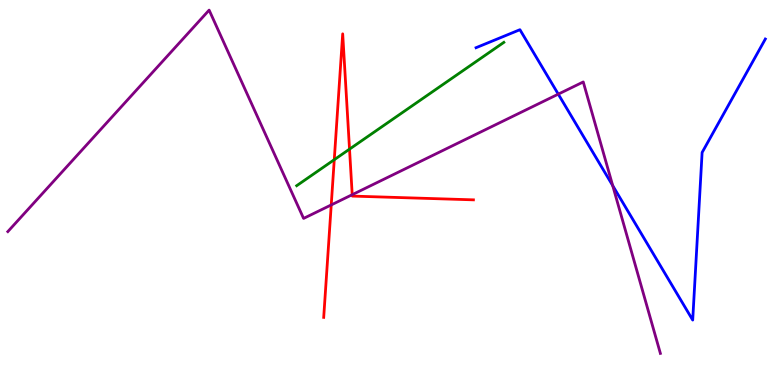[{'lines': ['blue', 'red'], 'intersections': []}, {'lines': ['green', 'red'], 'intersections': [{'x': 4.31, 'y': 5.85}, {'x': 4.51, 'y': 6.13}]}, {'lines': ['purple', 'red'], 'intersections': [{'x': 4.27, 'y': 4.68}, {'x': 4.54, 'y': 4.94}]}, {'lines': ['blue', 'green'], 'intersections': []}, {'lines': ['blue', 'purple'], 'intersections': [{'x': 7.2, 'y': 7.55}, {'x': 7.91, 'y': 5.18}]}, {'lines': ['green', 'purple'], 'intersections': []}]